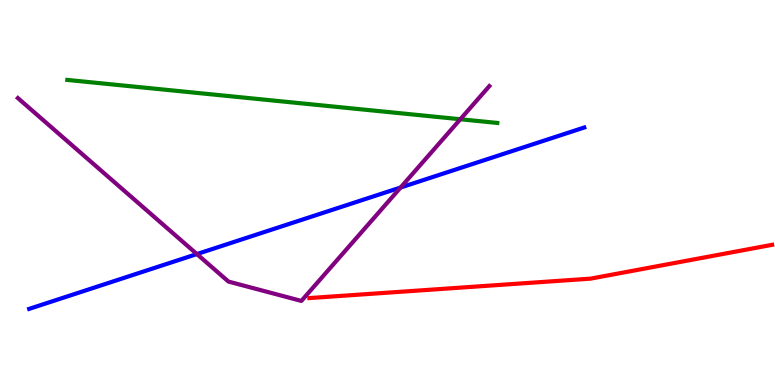[{'lines': ['blue', 'red'], 'intersections': []}, {'lines': ['green', 'red'], 'intersections': []}, {'lines': ['purple', 'red'], 'intersections': []}, {'lines': ['blue', 'green'], 'intersections': []}, {'lines': ['blue', 'purple'], 'intersections': [{'x': 2.54, 'y': 3.4}, {'x': 5.17, 'y': 5.13}]}, {'lines': ['green', 'purple'], 'intersections': [{'x': 5.94, 'y': 6.9}]}]